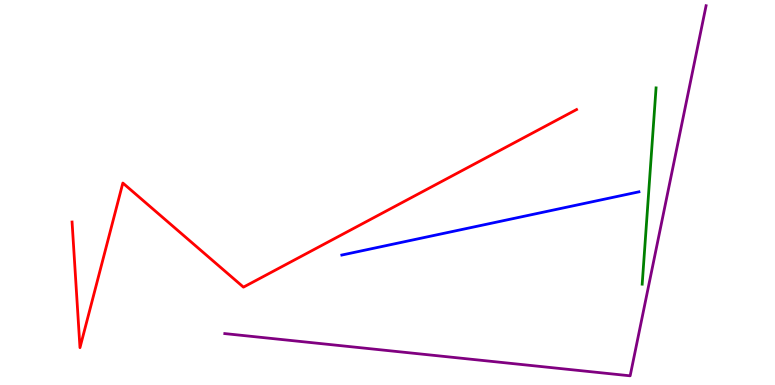[{'lines': ['blue', 'red'], 'intersections': []}, {'lines': ['green', 'red'], 'intersections': []}, {'lines': ['purple', 'red'], 'intersections': []}, {'lines': ['blue', 'green'], 'intersections': []}, {'lines': ['blue', 'purple'], 'intersections': []}, {'lines': ['green', 'purple'], 'intersections': []}]